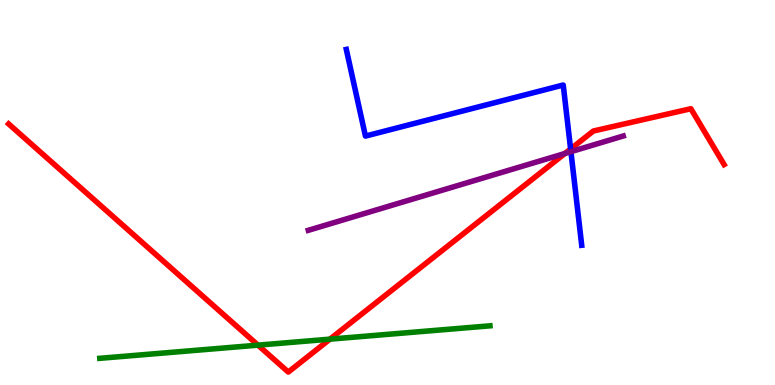[{'lines': ['blue', 'red'], 'intersections': [{'x': 7.36, 'y': 6.13}]}, {'lines': ['green', 'red'], 'intersections': [{'x': 3.33, 'y': 1.04}, {'x': 4.26, 'y': 1.19}]}, {'lines': ['purple', 'red'], 'intersections': [{'x': 7.29, 'y': 6.01}]}, {'lines': ['blue', 'green'], 'intersections': []}, {'lines': ['blue', 'purple'], 'intersections': [{'x': 7.37, 'y': 6.06}]}, {'lines': ['green', 'purple'], 'intersections': []}]